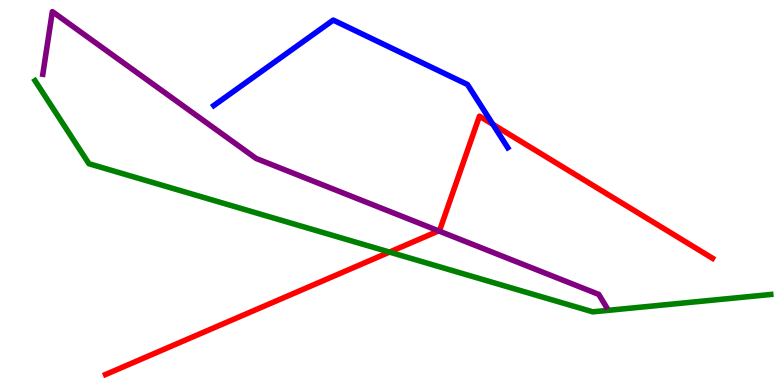[{'lines': ['blue', 'red'], 'intersections': [{'x': 6.36, 'y': 6.77}]}, {'lines': ['green', 'red'], 'intersections': [{'x': 5.03, 'y': 3.45}]}, {'lines': ['purple', 'red'], 'intersections': [{'x': 5.66, 'y': 4.0}]}, {'lines': ['blue', 'green'], 'intersections': []}, {'lines': ['blue', 'purple'], 'intersections': []}, {'lines': ['green', 'purple'], 'intersections': []}]